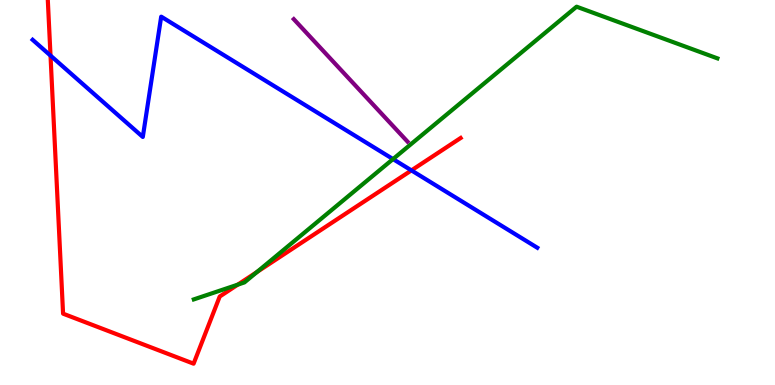[{'lines': ['blue', 'red'], 'intersections': [{'x': 0.652, 'y': 8.56}, {'x': 5.31, 'y': 5.57}]}, {'lines': ['green', 'red'], 'intersections': [{'x': 3.07, 'y': 2.61}, {'x': 3.32, 'y': 2.93}]}, {'lines': ['purple', 'red'], 'intersections': []}, {'lines': ['blue', 'green'], 'intersections': [{'x': 5.07, 'y': 5.87}]}, {'lines': ['blue', 'purple'], 'intersections': []}, {'lines': ['green', 'purple'], 'intersections': []}]